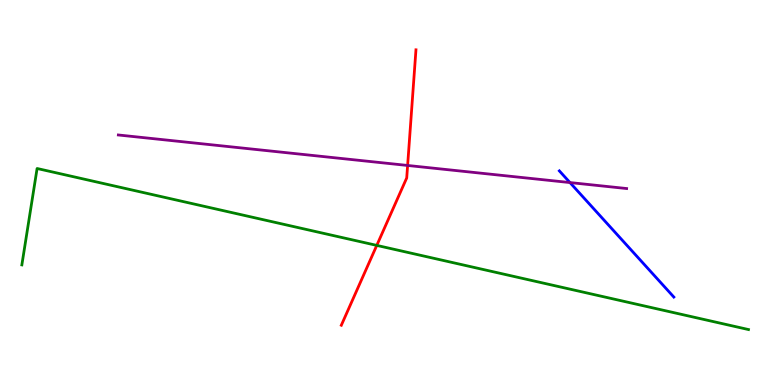[{'lines': ['blue', 'red'], 'intersections': []}, {'lines': ['green', 'red'], 'intersections': [{'x': 4.86, 'y': 3.63}]}, {'lines': ['purple', 'red'], 'intersections': [{'x': 5.26, 'y': 5.7}]}, {'lines': ['blue', 'green'], 'intersections': []}, {'lines': ['blue', 'purple'], 'intersections': [{'x': 7.35, 'y': 5.26}]}, {'lines': ['green', 'purple'], 'intersections': []}]